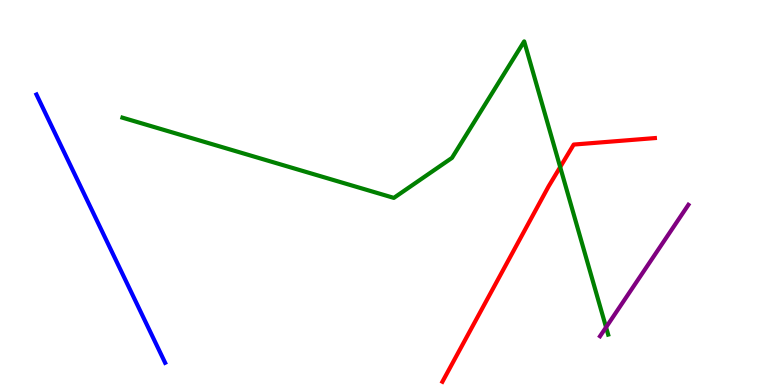[{'lines': ['blue', 'red'], 'intersections': []}, {'lines': ['green', 'red'], 'intersections': [{'x': 7.23, 'y': 5.66}]}, {'lines': ['purple', 'red'], 'intersections': []}, {'lines': ['blue', 'green'], 'intersections': []}, {'lines': ['blue', 'purple'], 'intersections': []}, {'lines': ['green', 'purple'], 'intersections': [{'x': 7.82, 'y': 1.5}]}]